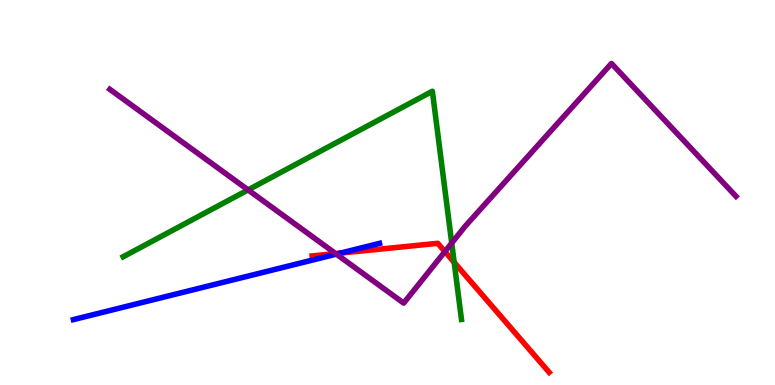[{'lines': ['blue', 'red'], 'intersections': [{'x': 4.39, 'y': 3.43}]}, {'lines': ['green', 'red'], 'intersections': [{'x': 5.86, 'y': 3.19}]}, {'lines': ['purple', 'red'], 'intersections': [{'x': 4.33, 'y': 3.41}, {'x': 5.74, 'y': 3.47}]}, {'lines': ['blue', 'green'], 'intersections': []}, {'lines': ['blue', 'purple'], 'intersections': [{'x': 4.34, 'y': 3.4}]}, {'lines': ['green', 'purple'], 'intersections': [{'x': 3.2, 'y': 5.07}, {'x': 5.83, 'y': 3.69}]}]